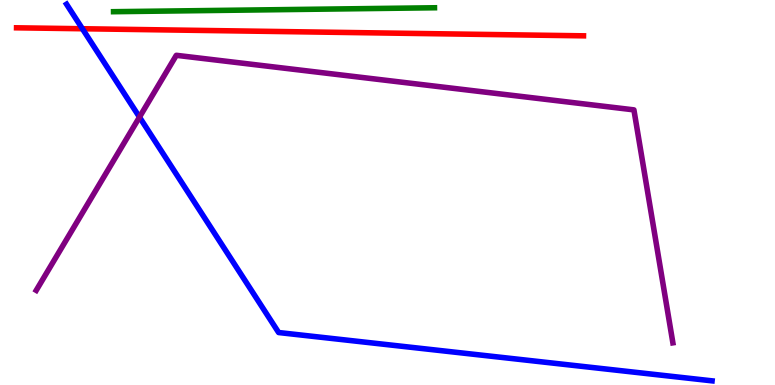[{'lines': ['blue', 'red'], 'intersections': [{'x': 1.06, 'y': 9.25}]}, {'lines': ['green', 'red'], 'intersections': []}, {'lines': ['purple', 'red'], 'intersections': []}, {'lines': ['blue', 'green'], 'intersections': []}, {'lines': ['blue', 'purple'], 'intersections': [{'x': 1.8, 'y': 6.96}]}, {'lines': ['green', 'purple'], 'intersections': []}]